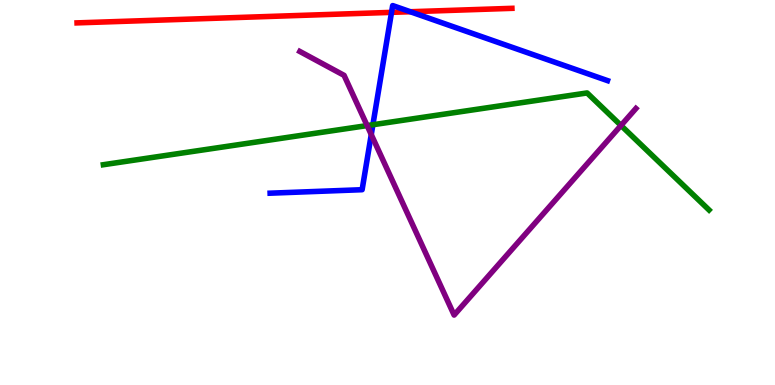[{'lines': ['blue', 'red'], 'intersections': [{'x': 5.05, 'y': 9.68}, {'x': 5.29, 'y': 9.7}]}, {'lines': ['green', 'red'], 'intersections': []}, {'lines': ['purple', 'red'], 'intersections': []}, {'lines': ['blue', 'green'], 'intersections': [{'x': 4.81, 'y': 6.76}]}, {'lines': ['blue', 'purple'], 'intersections': [{'x': 4.79, 'y': 6.5}]}, {'lines': ['green', 'purple'], 'intersections': [{'x': 4.74, 'y': 6.74}, {'x': 8.01, 'y': 6.74}]}]